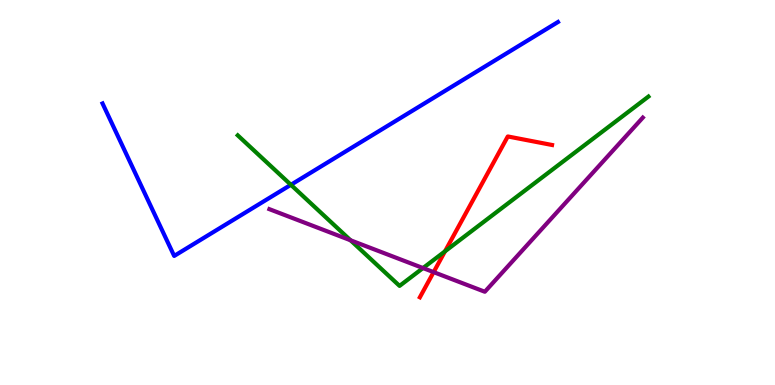[{'lines': ['blue', 'red'], 'intersections': []}, {'lines': ['green', 'red'], 'intersections': [{'x': 5.74, 'y': 3.47}]}, {'lines': ['purple', 'red'], 'intersections': [{'x': 5.6, 'y': 2.93}]}, {'lines': ['blue', 'green'], 'intersections': [{'x': 3.75, 'y': 5.2}]}, {'lines': ['blue', 'purple'], 'intersections': []}, {'lines': ['green', 'purple'], 'intersections': [{'x': 4.52, 'y': 3.76}, {'x': 5.46, 'y': 3.04}]}]